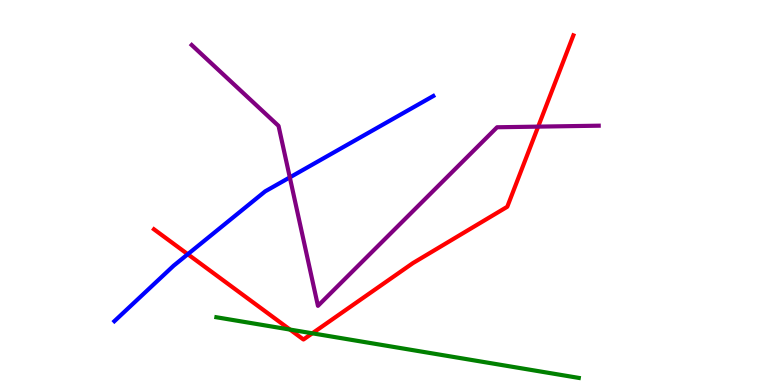[{'lines': ['blue', 'red'], 'intersections': [{'x': 2.42, 'y': 3.4}]}, {'lines': ['green', 'red'], 'intersections': [{'x': 3.74, 'y': 1.44}, {'x': 4.03, 'y': 1.34}]}, {'lines': ['purple', 'red'], 'intersections': [{'x': 6.94, 'y': 6.71}]}, {'lines': ['blue', 'green'], 'intersections': []}, {'lines': ['blue', 'purple'], 'intersections': [{'x': 3.74, 'y': 5.39}]}, {'lines': ['green', 'purple'], 'intersections': []}]